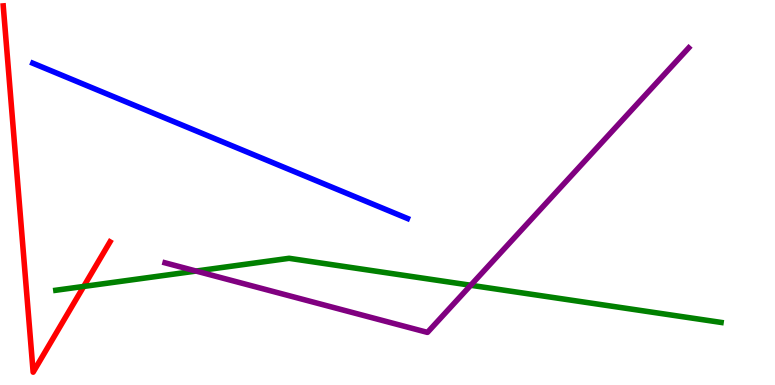[{'lines': ['blue', 'red'], 'intersections': []}, {'lines': ['green', 'red'], 'intersections': [{'x': 1.08, 'y': 2.56}]}, {'lines': ['purple', 'red'], 'intersections': []}, {'lines': ['blue', 'green'], 'intersections': []}, {'lines': ['blue', 'purple'], 'intersections': []}, {'lines': ['green', 'purple'], 'intersections': [{'x': 2.53, 'y': 2.96}, {'x': 6.07, 'y': 2.59}]}]